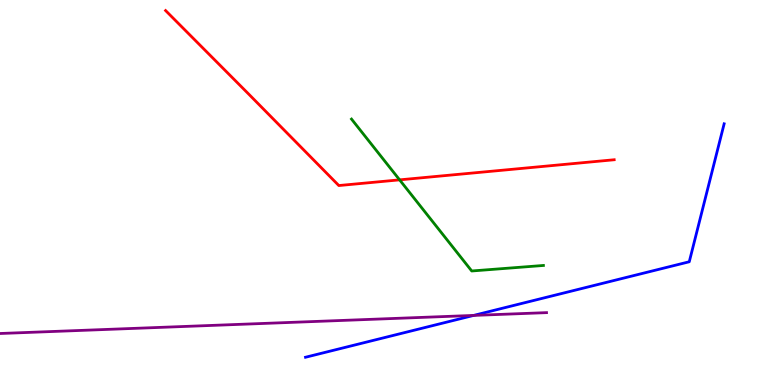[{'lines': ['blue', 'red'], 'intersections': []}, {'lines': ['green', 'red'], 'intersections': [{'x': 5.16, 'y': 5.33}]}, {'lines': ['purple', 'red'], 'intersections': []}, {'lines': ['blue', 'green'], 'intersections': []}, {'lines': ['blue', 'purple'], 'intersections': [{'x': 6.11, 'y': 1.81}]}, {'lines': ['green', 'purple'], 'intersections': []}]